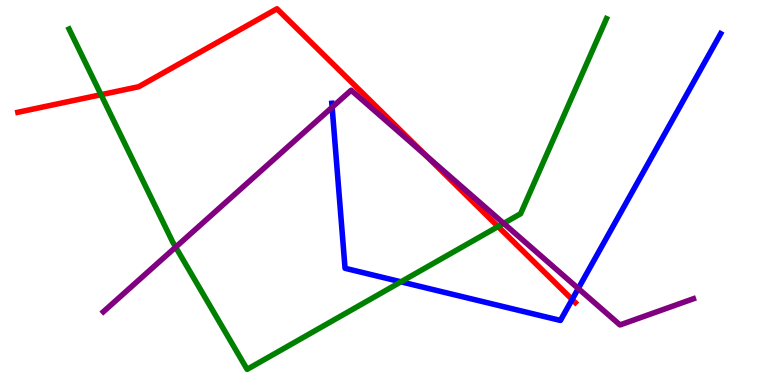[{'lines': ['blue', 'red'], 'intersections': [{'x': 7.38, 'y': 2.22}]}, {'lines': ['green', 'red'], 'intersections': [{'x': 1.3, 'y': 7.54}, {'x': 6.43, 'y': 4.12}]}, {'lines': ['purple', 'red'], 'intersections': [{'x': 5.49, 'y': 5.96}]}, {'lines': ['blue', 'green'], 'intersections': [{'x': 5.17, 'y': 2.68}]}, {'lines': ['blue', 'purple'], 'intersections': [{'x': 4.29, 'y': 7.21}, {'x': 7.46, 'y': 2.51}]}, {'lines': ['green', 'purple'], 'intersections': [{'x': 2.27, 'y': 3.58}, {'x': 6.5, 'y': 4.2}]}]